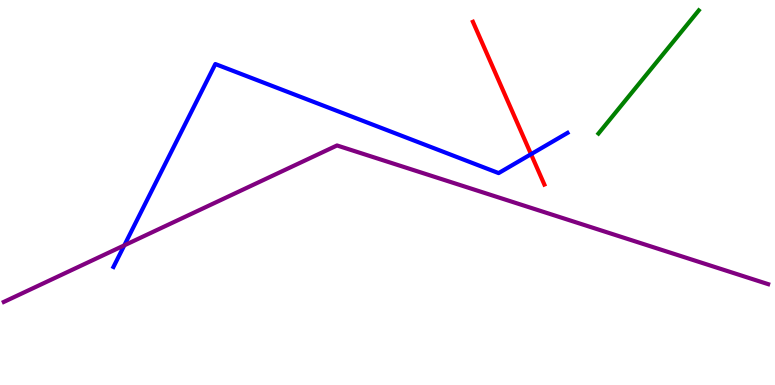[{'lines': ['blue', 'red'], 'intersections': [{'x': 6.85, 'y': 6.0}]}, {'lines': ['green', 'red'], 'intersections': []}, {'lines': ['purple', 'red'], 'intersections': []}, {'lines': ['blue', 'green'], 'intersections': []}, {'lines': ['blue', 'purple'], 'intersections': [{'x': 1.6, 'y': 3.63}]}, {'lines': ['green', 'purple'], 'intersections': []}]